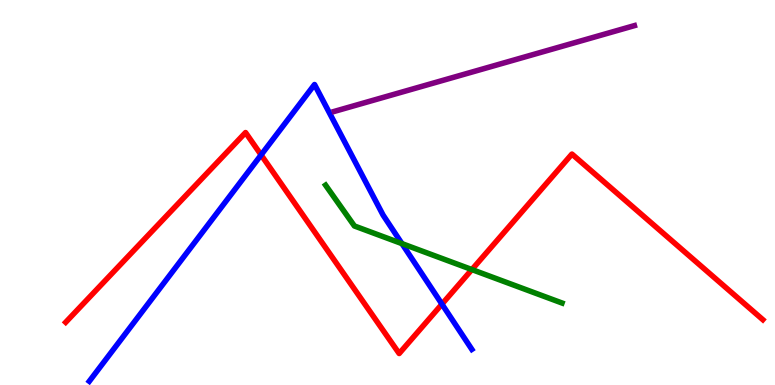[{'lines': ['blue', 'red'], 'intersections': [{'x': 3.37, 'y': 5.98}, {'x': 5.7, 'y': 2.1}]}, {'lines': ['green', 'red'], 'intersections': [{'x': 6.09, 'y': 3.0}]}, {'lines': ['purple', 'red'], 'intersections': []}, {'lines': ['blue', 'green'], 'intersections': [{'x': 5.19, 'y': 3.67}]}, {'lines': ['blue', 'purple'], 'intersections': []}, {'lines': ['green', 'purple'], 'intersections': []}]